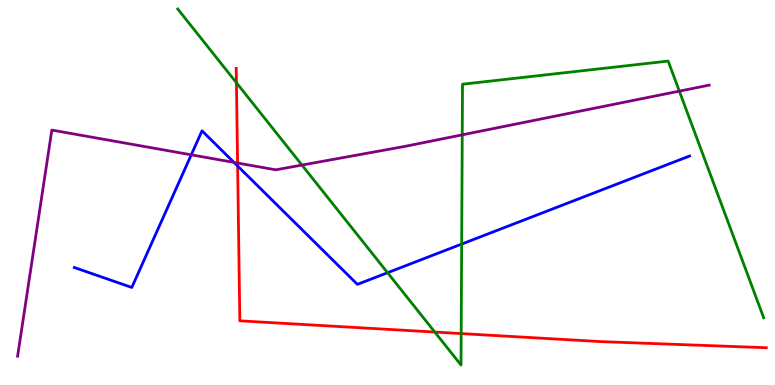[{'lines': ['blue', 'red'], 'intersections': [{'x': 3.07, 'y': 5.69}]}, {'lines': ['green', 'red'], 'intersections': [{'x': 3.05, 'y': 7.85}, {'x': 5.61, 'y': 1.38}, {'x': 5.95, 'y': 1.34}]}, {'lines': ['purple', 'red'], 'intersections': [{'x': 3.07, 'y': 5.77}]}, {'lines': ['blue', 'green'], 'intersections': [{'x': 5.0, 'y': 2.92}, {'x': 5.96, 'y': 3.66}]}, {'lines': ['blue', 'purple'], 'intersections': [{'x': 2.47, 'y': 5.98}, {'x': 3.02, 'y': 5.78}]}, {'lines': ['green', 'purple'], 'intersections': [{'x': 3.9, 'y': 5.71}, {'x': 5.96, 'y': 6.5}, {'x': 8.77, 'y': 7.63}]}]